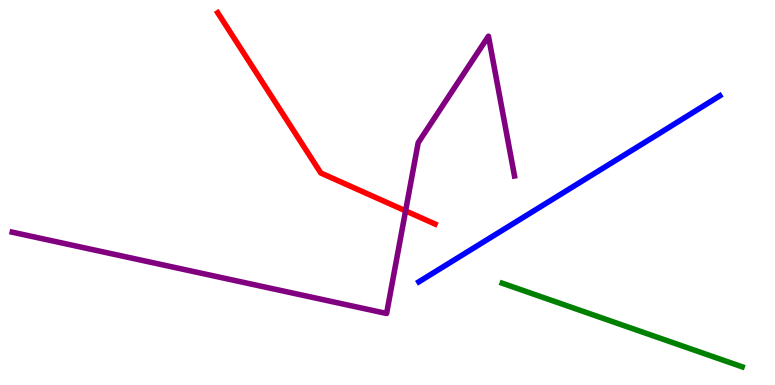[{'lines': ['blue', 'red'], 'intersections': []}, {'lines': ['green', 'red'], 'intersections': []}, {'lines': ['purple', 'red'], 'intersections': [{'x': 5.23, 'y': 4.52}]}, {'lines': ['blue', 'green'], 'intersections': []}, {'lines': ['blue', 'purple'], 'intersections': []}, {'lines': ['green', 'purple'], 'intersections': []}]